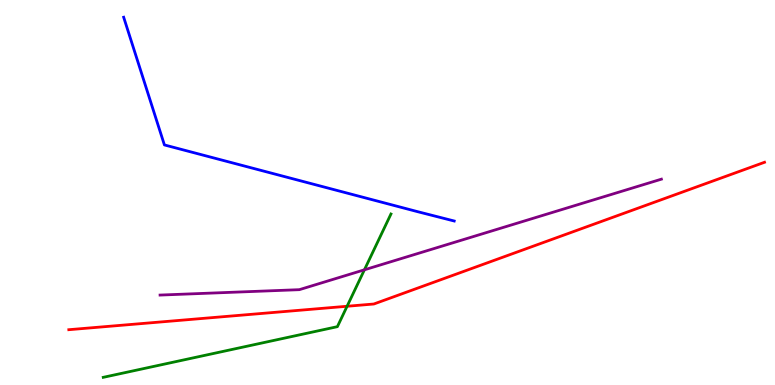[{'lines': ['blue', 'red'], 'intersections': []}, {'lines': ['green', 'red'], 'intersections': [{'x': 4.48, 'y': 2.05}]}, {'lines': ['purple', 'red'], 'intersections': []}, {'lines': ['blue', 'green'], 'intersections': []}, {'lines': ['blue', 'purple'], 'intersections': []}, {'lines': ['green', 'purple'], 'intersections': [{'x': 4.7, 'y': 2.99}]}]